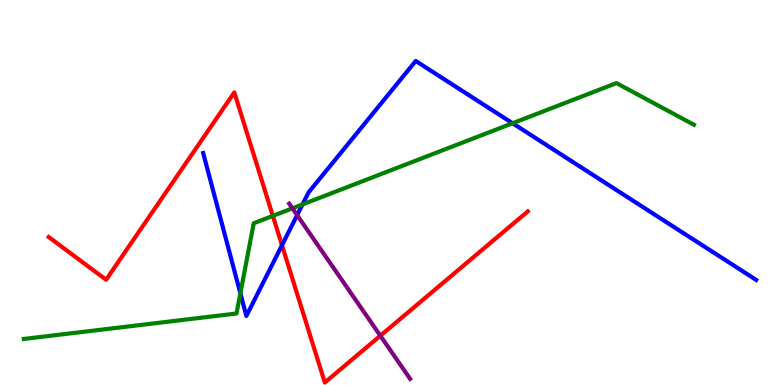[{'lines': ['blue', 'red'], 'intersections': [{'x': 3.64, 'y': 3.63}]}, {'lines': ['green', 'red'], 'intersections': [{'x': 3.52, 'y': 4.39}]}, {'lines': ['purple', 'red'], 'intersections': [{'x': 4.91, 'y': 1.28}]}, {'lines': ['blue', 'green'], 'intersections': [{'x': 3.1, 'y': 2.38}, {'x': 3.9, 'y': 4.69}, {'x': 6.61, 'y': 6.8}]}, {'lines': ['blue', 'purple'], 'intersections': [{'x': 3.83, 'y': 4.41}]}, {'lines': ['green', 'purple'], 'intersections': [{'x': 3.77, 'y': 4.59}]}]